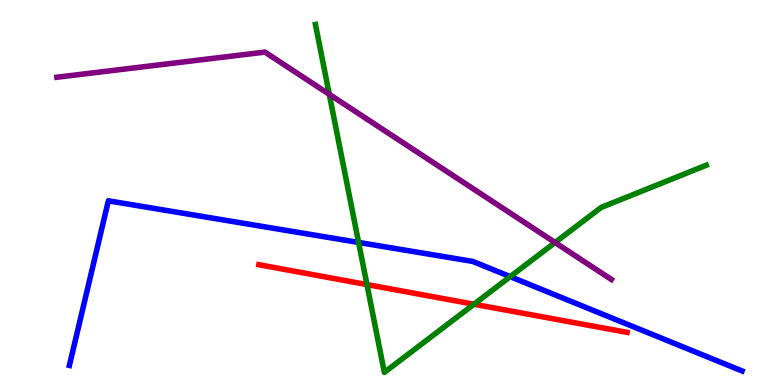[{'lines': ['blue', 'red'], 'intersections': []}, {'lines': ['green', 'red'], 'intersections': [{'x': 4.73, 'y': 2.61}, {'x': 6.12, 'y': 2.1}]}, {'lines': ['purple', 'red'], 'intersections': []}, {'lines': ['blue', 'green'], 'intersections': [{'x': 4.63, 'y': 3.7}, {'x': 6.58, 'y': 2.81}]}, {'lines': ['blue', 'purple'], 'intersections': []}, {'lines': ['green', 'purple'], 'intersections': [{'x': 4.25, 'y': 7.55}, {'x': 7.16, 'y': 3.7}]}]